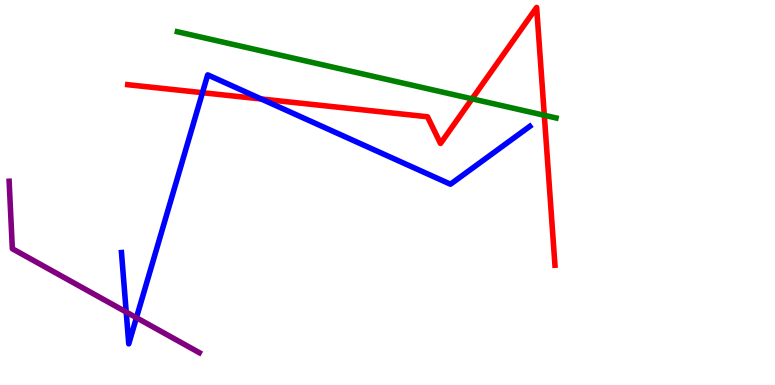[{'lines': ['blue', 'red'], 'intersections': [{'x': 2.61, 'y': 7.59}, {'x': 3.37, 'y': 7.43}]}, {'lines': ['green', 'red'], 'intersections': [{'x': 6.09, 'y': 7.43}, {'x': 7.02, 'y': 7.01}]}, {'lines': ['purple', 'red'], 'intersections': []}, {'lines': ['blue', 'green'], 'intersections': []}, {'lines': ['blue', 'purple'], 'intersections': [{'x': 1.63, 'y': 1.9}, {'x': 1.76, 'y': 1.75}]}, {'lines': ['green', 'purple'], 'intersections': []}]